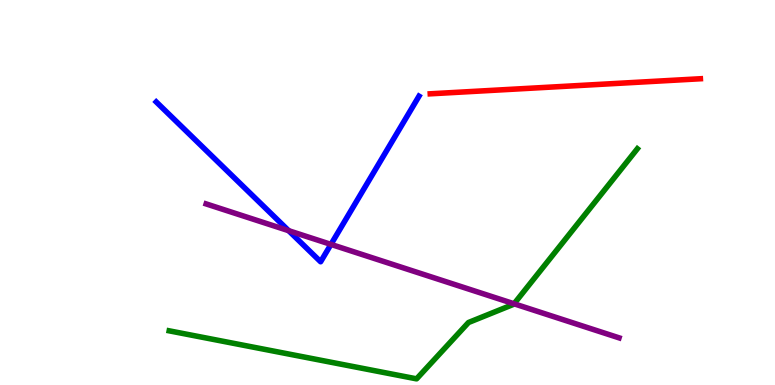[{'lines': ['blue', 'red'], 'intersections': []}, {'lines': ['green', 'red'], 'intersections': []}, {'lines': ['purple', 'red'], 'intersections': []}, {'lines': ['blue', 'green'], 'intersections': []}, {'lines': ['blue', 'purple'], 'intersections': [{'x': 3.72, 'y': 4.01}, {'x': 4.27, 'y': 3.65}]}, {'lines': ['green', 'purple'], 'intersections': [{'x': 6.63, 'y': 2.11}]}]